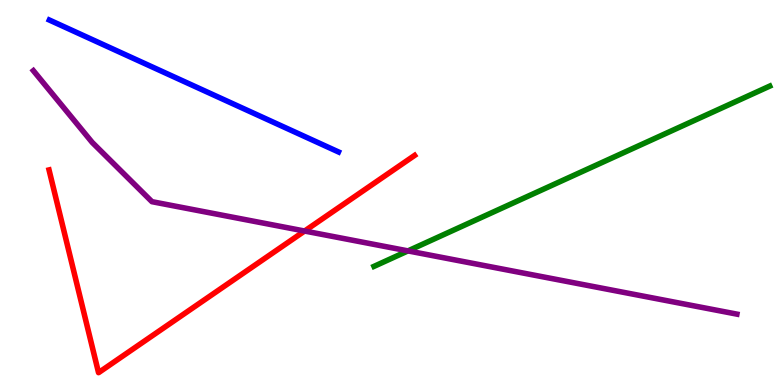[{'lines': ['blue', 'red'], 'intersections': []}, {'lines': ['green', 'red'], 'intersections': []}, {'lines': ['purple', 'red'], 'intersections': [{'x': 3.93, 'y': 4.0}]}, {'lines': ['blue', 'green'], 'intersections': []}, {'lines': ['blue', 'purple'], 'intersections': []}, {'lines': ['green', 'purple'], 'intersections': [{'x': 5.26, 'y': 3.48}]}]